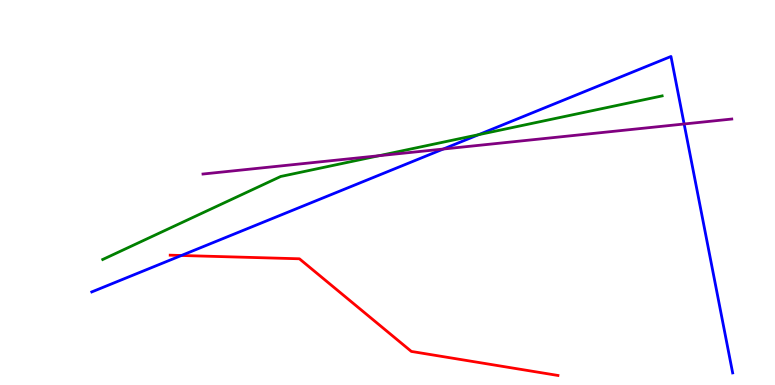[{'lines': ['blue', 'red'], 'intersections': [{'x': 2.34, 'y': 3.36}]}, {'lines': ['green', 'red'], 'intersections': []}, {'lines': ['purple', 'red'], 'intersections': []}, {'lines': ['blue', 'green'], 'intersections': [{'x': 6.18, 'y': 6.5}]}, {'lines': ['blue', 'purple'], 'intersections': [{'x': 5.72, 'y': 6.13}, {'x': 8.83, 'y': 6.78}]}, {'lines': ['green', 'purple'], 'intersections': [{'x': 4.89, 'y': 5.96}]}]